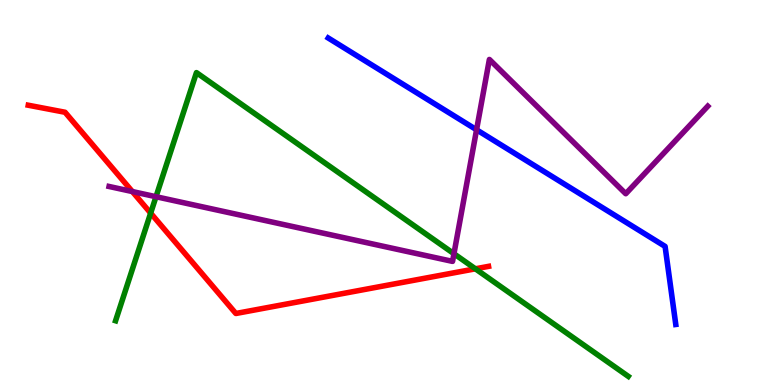[{'lines': ['blue', 'red'], 'intersections': []}, {'lines': ['green', 'red'], 'intersections': [{'x': 1.94, 'y': 4.46}, {'x': 6.13, 'y': 3.02}]}, {'lines': ['purple', 'red'], 'intersections': [{'x': 1.71, 'y': 5.02}]}, {'lines': ['blue', 'green'], 'intersections': []}, {'lines': ['blue', 'purple'], 'intersections': [{'x': 6.15, 'y': 6.63}]}, {'lines': ['green', 'purple'], 'intersections': [{'x': 2.01, 'y': 4.89}, {'x': 5.86, 'y': 3.41}]}]